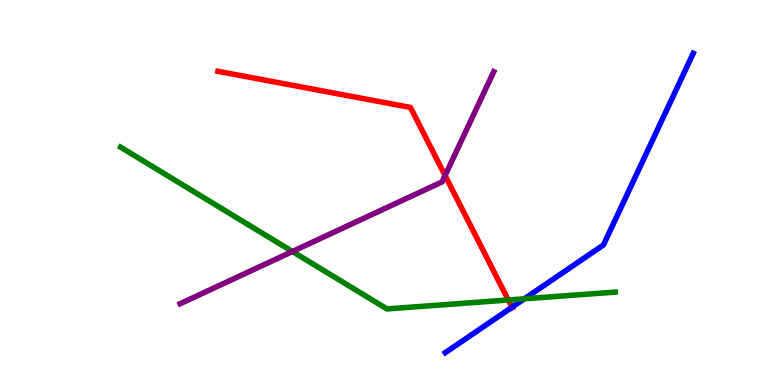[{'lines': ['blue', 'red'], 'intersections': [{'x': 6.61, 'y': 2.02}]}, {'lines': ['green', 'red'], 'intersections': [{'x': 6.56, 'y': 2.21}]}, {'lines': ['purple', 'red'], 'intersections': [{'x': 5.74, 'y': 5.44}]}, {'lines': ['blue', 'green'], 'intersections': [{'x': 6.77, 'y': 2.24}]}, {'lines': ['blue', 'purple'], 'intersections': []}, {'lines': ['green', 'purple'], 'intersections': [{'x': 3.77, 'y': 3.47}]}]